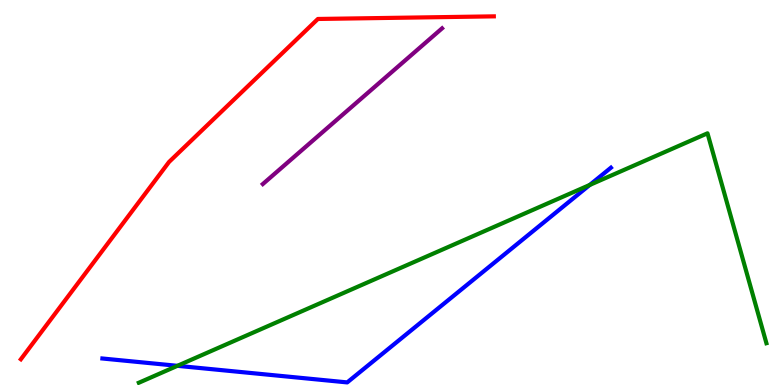[{'lines': ['blue', 'red'], 'intersections': []}, {'lines': ['green', 'red'], 'intersections': []}, {'lines': ['purple', 'red'], 'intersections': []}, {'lines': ['blue', 'green'], 'intersections': [{'x': 2.29, 'y': 0.498}, {'x': 7.61, 'y': 5.2}]}, {'lines': ['blue', 'purple'], 'intersections': []}, {'lines': ['green', 'purple'], 'intersections': []}]